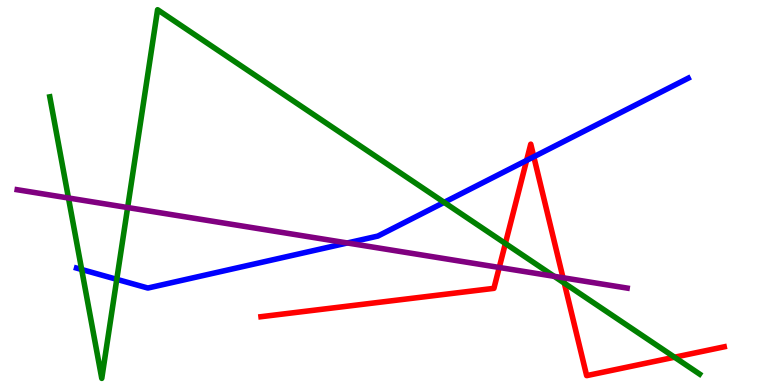[{'lines': ['blue', 'red'], 'intersections': [{'x': 6.79, 'y': 5.83}, {'x': 6.89, 'y': 5.93}]}, {'lines': ['green', 'red'], 'intersections': [{'x': 6.52, 'y': 3.68}, {'x': 7.28, 'y': 2.65}, {'x': 8.7, 'y': 0.722}]}, {'lines': ['purple', 'red'], 'intersections': [{'x': 6.44, 'y': 3.05}, {'x': 7.26, 'y': 2.79}]}, {'lines': ['blue', 'green'], 'intersections': [{'x': 1.05, 'y': 3.0}, {'x': 1.51, 'y': 2.74}, {'x': 5.73, 'y': 4.74}]}, {'lines': ['blue', 'purple'], 'intersections': [{'x': 4.48, 'y': 3.69}]}, {'lines': ['green', 'purple'], 'intersections': [{'x': 0.883, 'y': 4.86}, {'x': 1.65, 'y': 4.61}, {'x': 7.15, 'y': 2.82}]}]